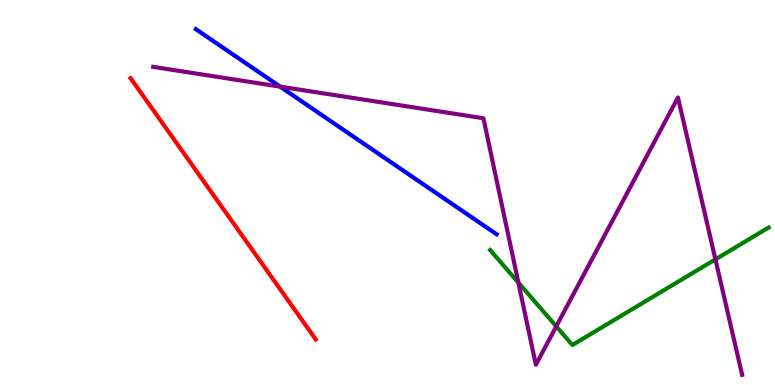[{'lines': ['blue', 'red'], 'intersections': []}, {'lines': ['green', 'red'], 'intersections': []}, {'lines': ['purple', 'red'], 'intersections': []}, {'lines': ['blue', 'green'], 'intersections': []}, {'lines': ['blue', 'purple'], 'intersections': [{'x': 3.61, 'y': 7.75}]}, {'lines': ['green', 'purple'], 'intersections': [{'x': 6.69, 'y': 2.66}, {'x': 7.18, 'y': 1.52}, {'x': 9.23, 'y': 3.26}]}]